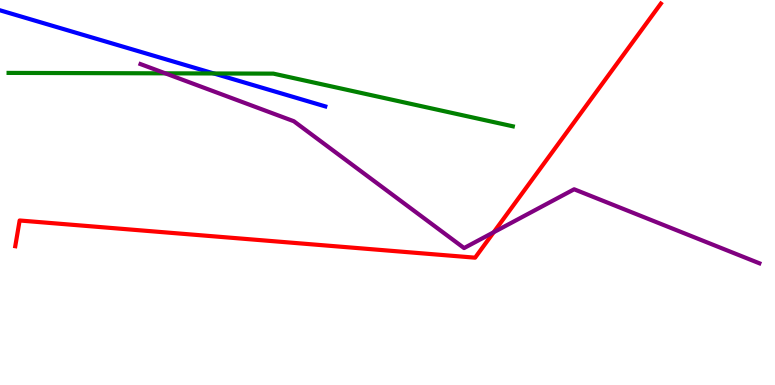[{'lines': ['blue', 'red'], 'intersections': []}, {'lines': ['green', 'red'], 'intersections': []}, {'lines': ['purple', 'red'], 'intersections': [{'x': 6.37, 'y': 3.97}]}, {'lines': ['blue', 'green'], 'intersections': [{'x': 2.76, 'y': 8.09}]}, {'lines': ['blue', 'purple'], 'intersections': []}, {'lines': ['green', 'purple'], 'intersections': [{'x': 2.13, 'y': 8.1}]}]